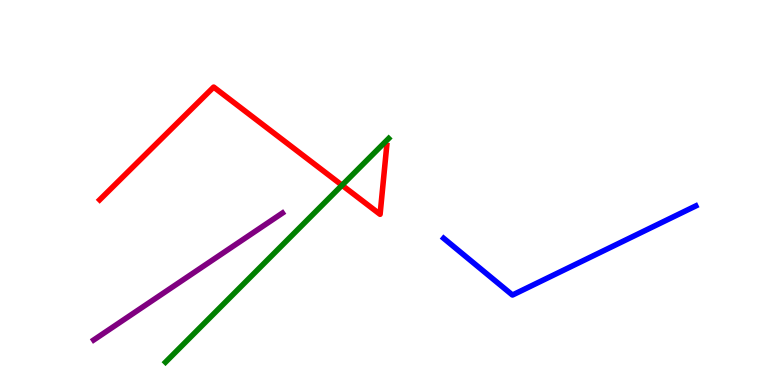[{'lines': ['blue', 'red'], 'intersections': []}, {'lines': ['green', 'red'], 'intersections': [{'x': 4.41, 'y': 5.19}]}, {'lines': ['purple', 'red'], 'intersections': []}, {'lines': ['blue', 'green'], 'intersections': []}, {'lines': ['blue', 'purple'], 'intersections': []}, {'lines': ['green', 'purple'], 'intersections': []}]